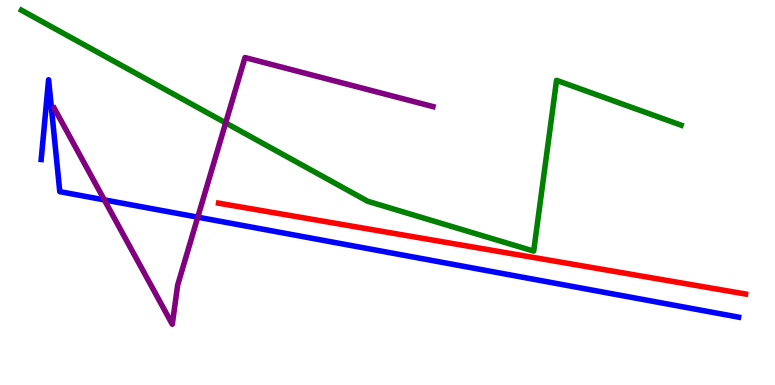[{'lines': ['blue', 'red'], 'intersections': []}, {'lines': ['green', 'red'], 'intersections': []}, {'lines': ['purple', 'red'], 'intersections': []}, {'lines': ['blue', 'green'], 'intersections': []}, {'lines': ['blue', 'purple'], 'intersections': [{'x': 1.35, 'y': 4.81}, {'x': 2.55, 'y': 4.36}]}, {'lines': ['green', 'purple'], 'intersections': [{'x': 2.91, 'y': 6.81}]}]